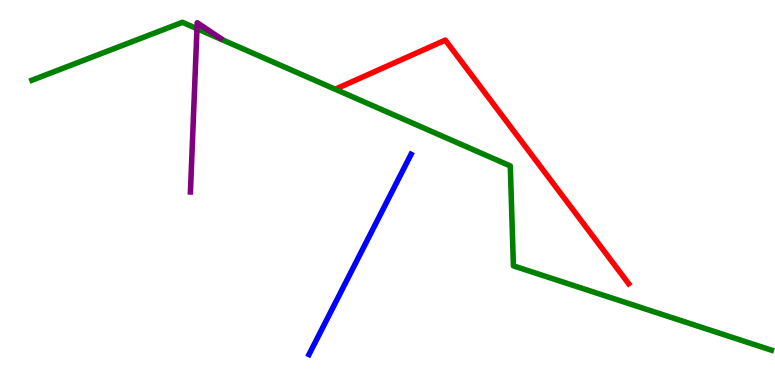[{'lines': ['blue', 'red'], 'intersections': []}, {'lines': ['green', 'red'], 'intersections': []}, {'lines': ['purple', 'red'], 'intersections': []}, {'lines': ['blue', 'green'], 'intersections': []}, {'lines': ['blue', 'purple'], 'intersections': []}, {'lines': ['green', 'purple'], 'intersections': [{'x': 2.54, 'y': 9.25}]}]